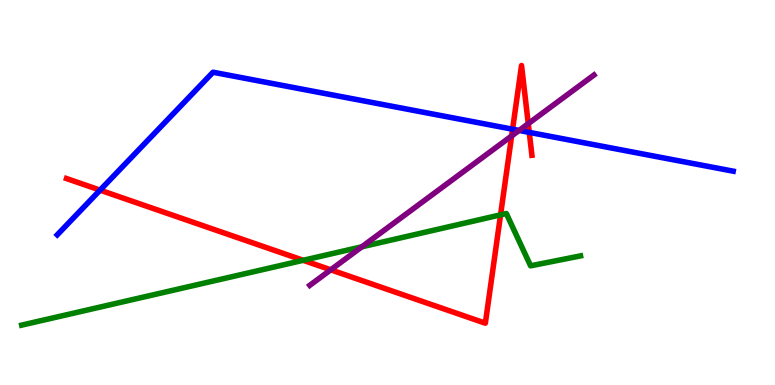[{'lines': ['blue', 'red'], 'intersections': [{'x': 1.29, 'y': 5.06}, {'x': 6.61, 'y': 6.64}, {'x': 6.83, 'y': 6.56}]}, {'lines': ['green', 'red'], 'intersections': [{'x': 3.91, 'y': 3.24}, {'x': 6.46, 'y': 4.42}]}, {'lines': ['purple', 'red'], 'intersections': [{'x': 4.27, 'y': 2.99}, {'x': 6.6, 'y': 6.47}, {'x': 6.82, 'y': 6.79}]}, {'lines': ['blue', 'green'], 'intersections': []}, {'lines': ['blue', 'purple'], 'intersections': [{'x': 6.7, 'y': 6.61}]}, {'lines': ['green', 'purple'], 'intersections': [{'x': 4.67, 'y': 3.59}]}]